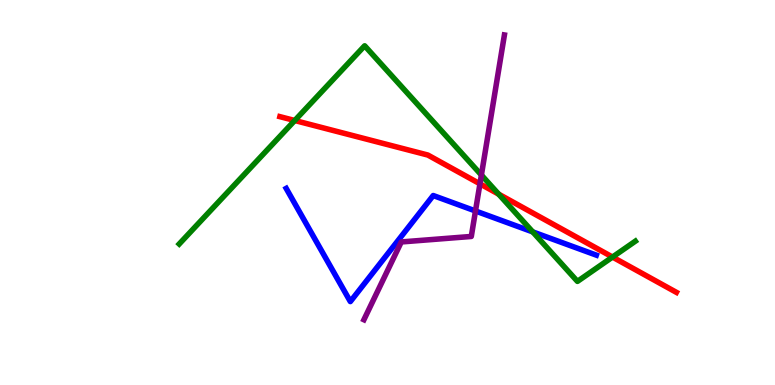[{'lines': ['blue', 'red'], 'intersections': []}, {'lines': ['green', 'red'], 'intersections': [{'x': 3.8, 'y': 6.87}, {'x': 6.43, 'y': 4.96}, {'x': 7.9, 'y': 3.32}]}, {'lines': ['purple', 'red'], 'intersections': [{'x': 6.19, 'y': 5.23}]}, {'lines': ['blue', 'green'], 'intersections': [{'x': 6.87, 'y': 3.98}]}, {'lines': ['blue', 'purple'], 'intersections': [{'x': 6.14, 'y': 4.52}]}, {'lines': ['green', 'purple'], 'intersections': [{'x': 6.21, 'y': 5.45}]}]